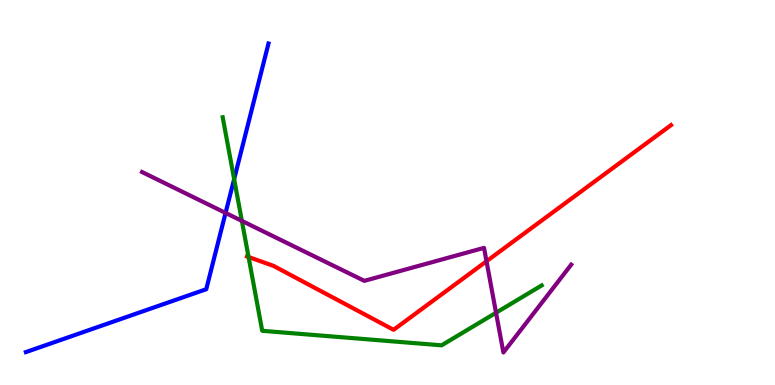[{'lines': ['blue', 'red'], 'intersections': []}, {'lines': ['green', 'red'], 'intersections': [{'x': 3.21, 'y': 3.32}]}, {'lines': ['purple', 'red'], 'intersections': [{'x': 6.28, 'y': 3.21}]}, {'lines': ['blue', 'green'], 'intersections': [{'x': 3.02, 'y': 5.35}]}, {'lines': ['blue', 'purple'], 'intersections': [{'x': 2.91, 'y': 4.47}]}, {'lines': ['green', 'purple'], 'intersections': [{'x': 3.12, 'y': 4.26}, {'x': 6.4, 'y': 1.88}]}]